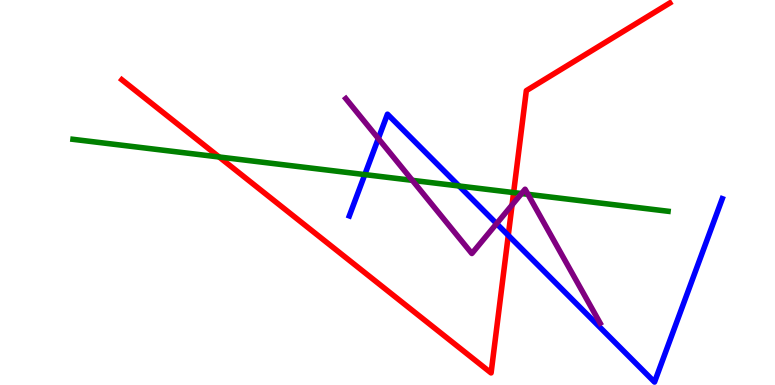[{'lines': ['blue', 'red'], 'intersections': [{'x': 6.56, 'y': 3.89}]}, {'lines': ['green', 'red'], 'intersections': [{'x': 2.83, 'y': 5.92}, {'x': 6.63, 'y': 5.0}]}, {'lines': ['purple', 'red'], 'intersections': [{'x': 6.61, 'y': 4.68}]}, {'lines': ['blue', 'green'], 'intersections': [{'x': 4.71, 'y': 5.47}, {'x': 5.92, 'y': 5.17}]}, {'lines': ['blue', 'purple'], 'intersections': [{'x': 4.88, 'y': 6.4}, {'x': 6.41, 'y': 4.19}]}, {'lines': ['green', 'purple'], 'intersections': [{'x': 5.32, 'y': 5.32}, {'x': 6.73, 'y': 4.97}, {'x': 6.81, 'y': 4.95}]}]